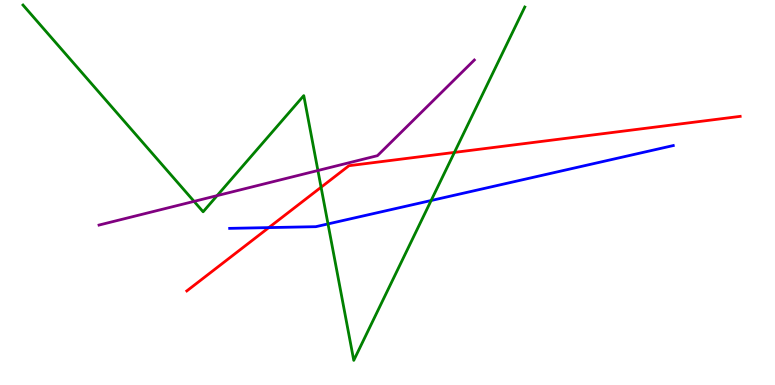[{'lines': ['blue', 'red'], 'intersections': [{'x': 3.47, 'y': 4.09}]}, {'lines': ['green', 'red'], 'intersections': [{'x': 4.14, 'y': 5.14}, {'x': 5.86, 'y': 6.04}]}, {'lines': ['purple', 'red'], 'intersections': []}, {'lines': ['blue', 'green'], 'intersections': [{'x': 4.23, 'y': 4.18}, {'x': 5.56, 'y': 4.79}]}, {'lines': ['blue', 'purple'], 'intersections': []}, {'lines': ['green', 'purple'], 'intersections': [{'x': 2.5, 'y': 4.77}, {'x': 2.8, 'y': 4.92}, {'x': 4.1, 'y': 5.57}]}]